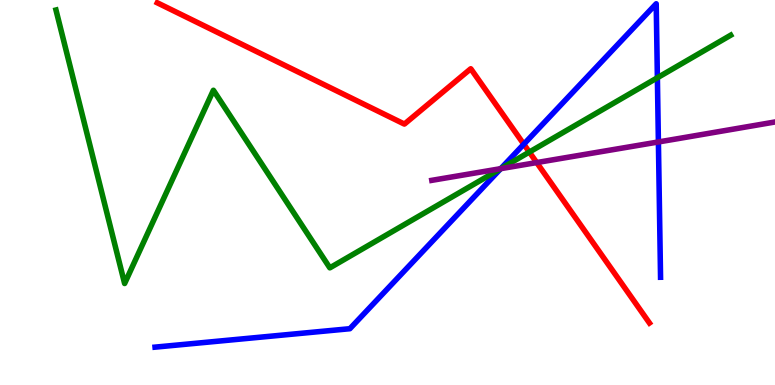[{'lines': ['blue', 'red'], 'intersections': [{'x': 6.76, 'y': 6.25}]}, {'lines': ['green', 'red'], 'intersections': [{'x': 6.83, 'y': 6.05}]}, {'lines': ['purple', 'red'], 'intersections': [{'x': 6.93, 'y': 5.78}]}, {'lines': ['blue', 'green'], 'intersections': [{'x': 6.46, 'y': 5.62}, {'x': 8.48, 'y': 7.98}]}, {'lines': ['blue', 'purple'], 'intersections': [{'x': 6.46, 'y': 5.62}, {'x': 8.5, 'y': 6.31}]}, {'lines': ['green', 'purple'], 'intersections': [{'x': 6.46, 'y': 5.62}]}]